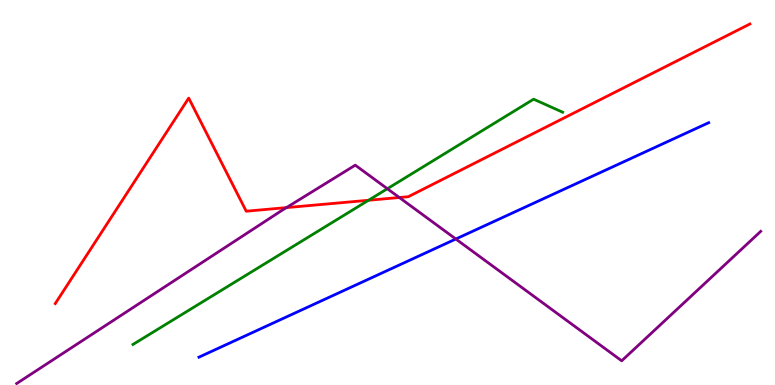[{'lines': ['blue', 'red'], 'intersections': []}, {'lines': ['green', 'red'], 'intersections': [{'x': 4.76, 'y': 4.8}]}, {'lines': ['purple', 'red'], 'intersections': [{'x': 3.7, 'y': 4.61}, {'x': 5.15, 'y': 4.87}]}, {'lines': ['blue', 'green'], 'intersections': []}, {'lines': ['blue', 'purple'], 'intersections': [{'x': 5.88, 'y': 3.79}]}, {'lines': ['green', 'purple'], 'intersections': [{'x': 5.0, 'y': 5.1}]}]